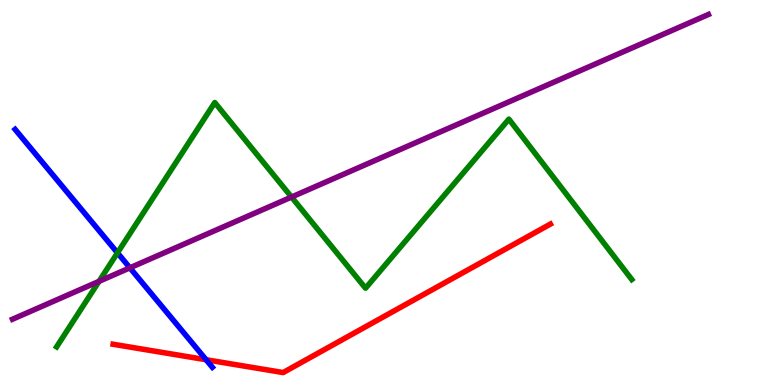[{'lines': ['blue', 'red'], 'intersections': [{'x': 2.66, 'y': 0.656}]}, {'lines': ['green', 'red'], 'intersections': []}, {'lines': ['purple', 'red'], 'intersections': []}, {'lines': ['blue', 'green'], 'intersections': [{'x': 1.52, 'y': 3.43}]}, {'lines': ['blue', 'purple'], 'intersections': [{'x': 1.68, 'y': 3.04}]}, {'lines': ['green', 'purple'], 'intersections': [{'x': 1.28, 'y': 2.69}, {'x': 3.76, 'y': 4.88}]}]